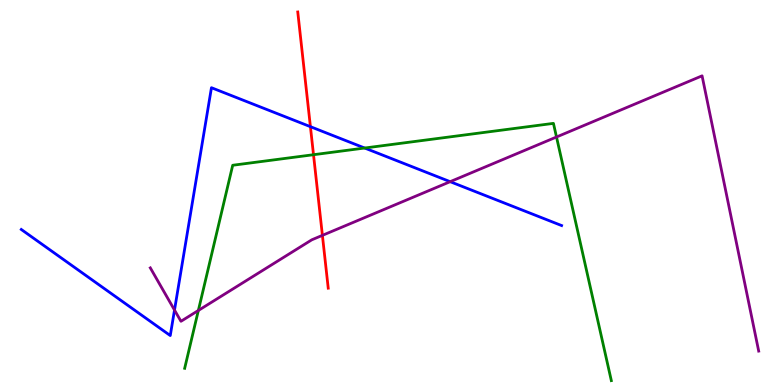[{'lines': ['blue', 'red'], 'intersections': [{'x': 4.01, 'y': 6.71}]}, {'lines': ['green', 'red'], 'intersections': [{'x': 4.05, 'y': 5.98}]}, {'lines': ['purple', 'red'], 'intersections': [{'x': 4.16, 'y': 3.89}]}, {'lines': ['blue', 'green'], 'intersections': [{'x': 4.71, 'y': 6.16}]}, {'lines': ['blue', 'purple'], 'intersections': [{'x': 2.25, 'y': 1.95}, {'x': 5.81, 'y': 5.28}]}, {'lines': ['green', 'purple'], 'intersections': [{'x': 2.56, 'y': 1.94}, {'x': 7.18, 'y': 6.44}]}]